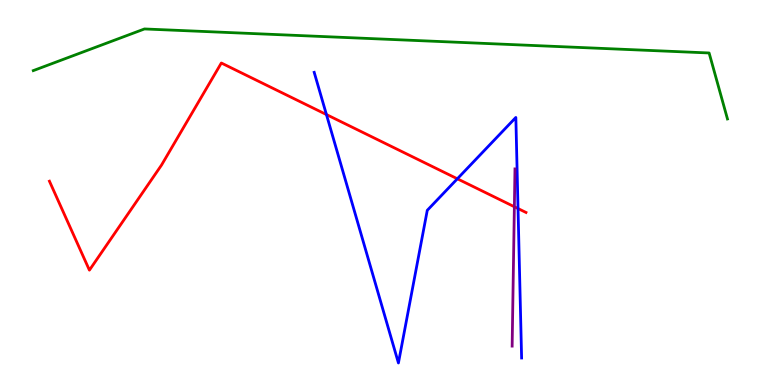[{'lines': ['blue', 'red'], 'intersections': [{'x': 4.21, 'y': 7.02}, {'x': 5.9, 'y': 5.36}, {'x': 6.68, 'y': 4.58}]}, {'lines': ['green', 'red'], 'intersections': []}, {'lines': ['purple', 'red'], 'intersections': [{'x': 6.64, 'y': 4.63}]}, {'lines': ['blue', 'green'], 'intersections': []}, {'lines': ['blue', 'purple'], 'intersections': []}, {'lines': ['green', 'purple'], 'intersections': []}]